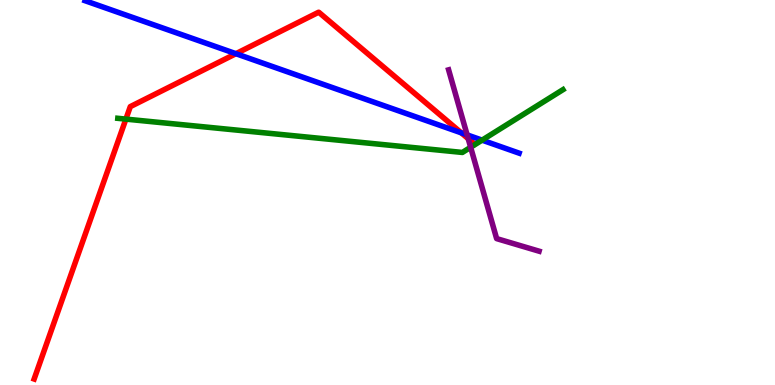[{'lines': ['blue', 'red'], 'intersections': [{'x': 3.04, 'y': 8.61}, {'x': 5.95, 'y': 6.55}]}, {'lines': ['green', 'red'], 'intersections': [{'x': 1.62, 'y': 6.91}]}, {'lines': ['purple', 'red'], 'intersections': [{'x': 6.04, 'y': 6.4}]}, {'lines': ['blue', 'green'], 'intersections': [{'x': 6.22, 'y': 6.36}]}, {'lines': ['blue', 'purple'], 'intersections': [{'x': 6.03, 'y': 6.5}]}, {'lines': ['green', 'purple'], 'intersections': [{'x': 6.07, 'y': 6.17}]}]